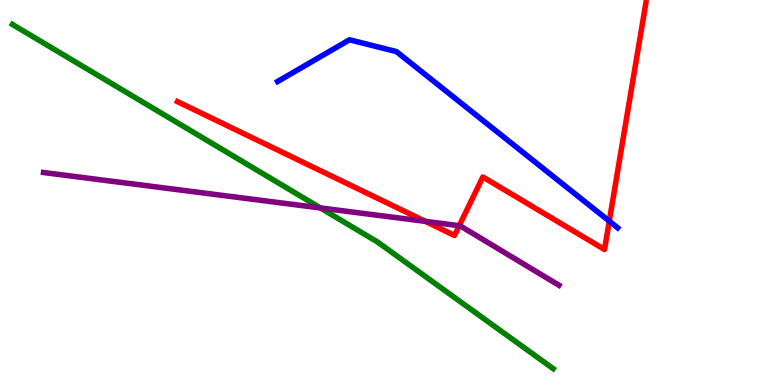[{'lines': ['blue', 'red'], 'intersections': [{'x': 7.86, 'y': 4.26}]}, {'lines': ['green', 'red'], 'intersections': []}, {'lines': ['purple', 'red'], 'intersections': [{'x': 5.49, 'y': 4.25}, {'x': 5.93, 'y': 4.14}]}, {'lines': ['blue', 'green'], 'intersections': []}, {'lines': ['blue', 'purple'], 'intersections': []}, {'lines': ['green', 'purple'], 'intersections': [{'x': 4.13, 'y': 4.6}]}]